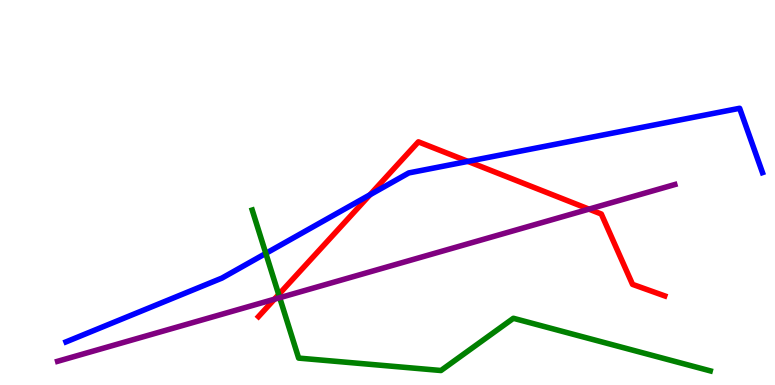[{'lines': ['blue', 'red'], 'intersections': [{'x': 4.77, 'y': 4.94}, {'x': 6.04, 'y': 5.81}]}, {'lines': ['green', 'red'], 'intersections': [{'x': 3.6, 'y': 2.35}]}, {'lines': ['purple', 'red'], 'intersections': [{'x': 3.54, 'y': 2.23}, {'x': 7.6, 'y': 4.57}]}, {'lines': ['blue', 'green'], 'intersections': [{'x': 3.43, 'y': 3.42}]}, {'lines': ['blue', 'purple'], 'intersections': []}, {'lines': ['green', 'purple'], 'intersections': [{'x': 3.61, 'y': 2.27}]}]